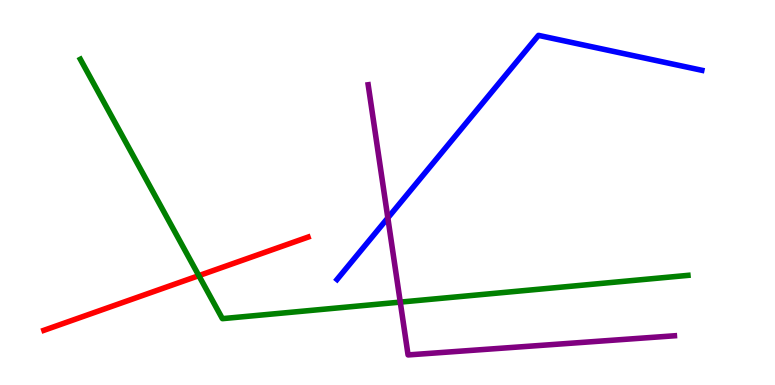[{'lines': ['blue', 'red'], 'intersections': []}, {'lines': ['green', 'red'], 'intersections': [{'x': 2.57, 'y': 2.84}]}, {'lines': ['purple', 'red'], 'intersections': []}, {'lines': ['blue', 'green'], 'intersections': []}, {'lines': ['blue', 'purple'], 'intersections': [{'x': 5.0, 'y': 4.34}]}, {'lines': ['green', 'purple'], 'intersections': [{'x': 5.16, 'y': 2.15}]}]